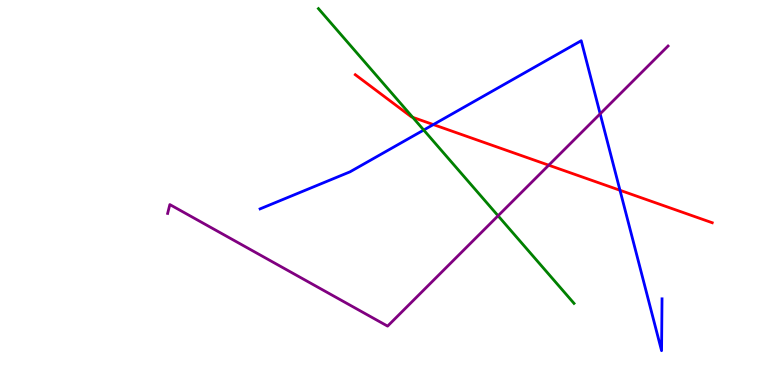[{'lines': ['blue', 'red'], 'intersections': [{'x': 5.59, 'y': 6.76}, {'x': 8.0, 'y': 5.06}]}, {'lines': ['green', 'red'], 'intersections': [{'x': 5.32, 'y': 6.95}]}, {'lines': ['purple', 'red'], 'intersections': [{'x': 7.08, 'y': 5.71}]}, {'lines': ['blue', 'green'], 'intersections': [{'x': 5.47, 'y': 6.62}]}, {'lines': ['blue', 'purple'], 'intersections': [{'x': 7.74, 'y': 7.04}]}, {'lines': ['green', 'purple'], 'intersections': [{'x': 6.43, 'y': 4.4}]}]